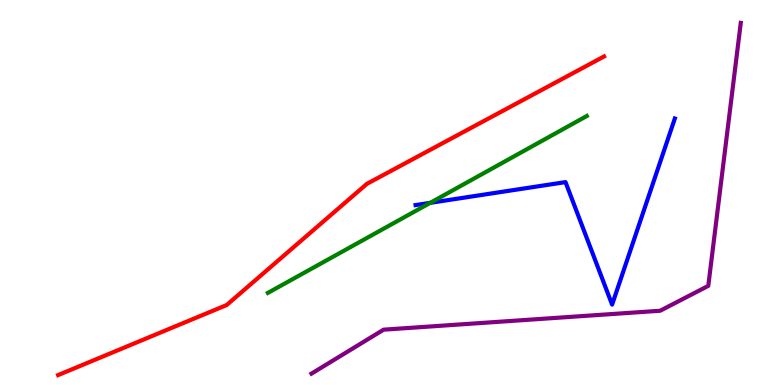[{'lines': ['blue', 'red'], 'intersections': []}, {'lines': ['green', 'red'], 'intersections': []}, {'lines': ['purple', 'red'], 'intersections': []}, {'lines': ['blue', 'green'], 'intersections': [{'x': 5.55, 'y': 4.73}]}, {'lines': ['blue', 'purple'], 'intersections': []}, {'lines': ['green', 'purple'], 'intersections': []}]